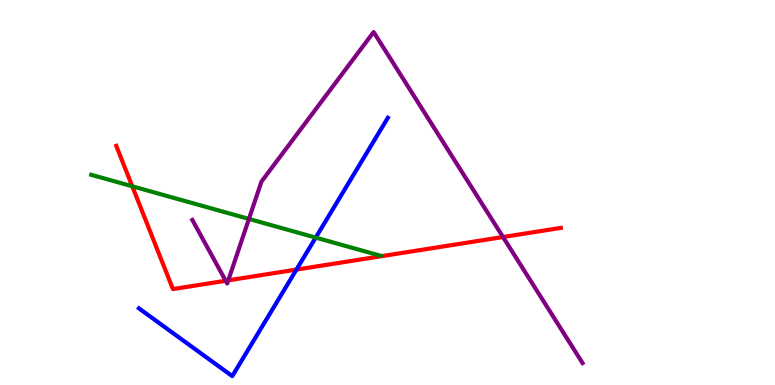[{'lines': ['blue', 'red'], 'intersections': [{'x': 3.82, 'y': 3.0}]}, {'lines': ['green', 'red'], 'intersections': [{'x': 1.71, 'y': 5.16}]}, {'lines': ['purple', 'red'], 'intersections': [{'x': 2.91, 'y': 2.71}, {'x': 2.95, 'y': 2.72}, {'x': 6.49, 'y': 3.84}]}, {'lines': ['blue', 'green'], 'intersections': [{'x': 4.07, 'y': 3.83}]}, {'lines': ['blue', 'purple'], 'intersections': []}, {'lines': ['green', 'purple'], 'intersections': [{'x': 3.21, 'y': 4.31}]}]